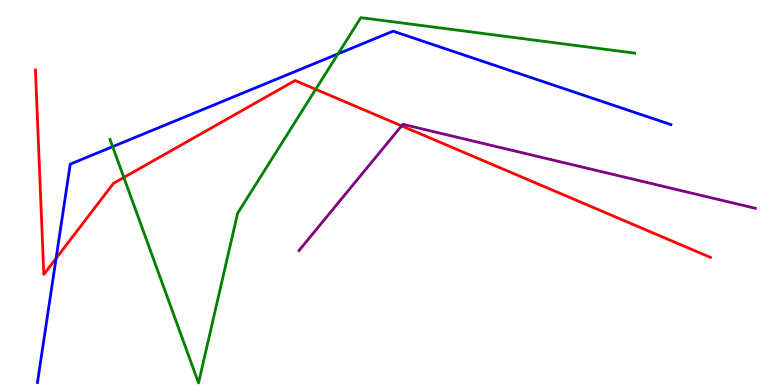[{'lines': ['blue', 'red'], 'intersections': [{'x': 0.724, 'y': 3.29}]}, {'lines': ['green', 'red'], 'intersections': [{'x': 1.6, 'y': 5.39}, {'x': 4.07, 'y': 7.68}]}, {'lines': ['purple', 'red'], 'intersections': [{'x': 5.18, 'y': 6.73}]}, {'lines': ['blue', 'green'], 'intersections': [{'x': 1.45, 'y': 6.19}, {'x': 4.36, 'y': 8.6}]}, {'lines': ['blue', 'purple'], 'intersections': []}, {'lines': ['green', 'purple'], 'intersections': []}]